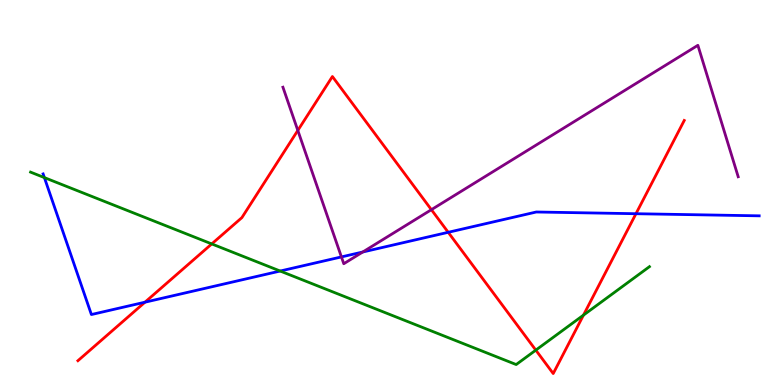[{'lines': ['blue', 'red'], 'intersections': [{'x': 1.87, 'y': 2.15}, {'x': 5.78, 'y': 3.97}, {'x': 8.21, 'y': 4.45}]}, {'lines': ['green', 'red'], 'intersections': [{'x': 2.73, 'y': 3.66}, {'x': 6.91, 'y': 0.906}, {'x': 7.53, 'y': 1.81}]}, {'lines': ['purple', 'red'], 'intersections': [{'x': 3.84, 'y': 6.61}, {'x': 5.57, 'y': 4.55}]}, {'lines': ['blue', 'green'], 'intersections': [{'x': 0.573, 'y': 5.39}, {'x': 3.62, 'y': 2.96}]}, {'lines': ['blue', 'purple'], 'intersections': [{'x': 4.41, 'y': 3.33}, {'x': 4.68, 'y': 3.45}]}, {'lines': ['green', 'purple'], 'intersections': []}]